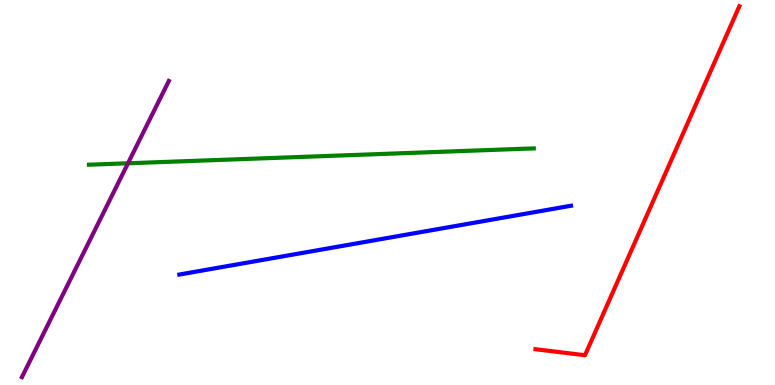[{'lines': ['blue', 'red'], 'intersections': []}, {'lines': ['green', 'red'], 'intersections': []}, {'lines': ['purple', 'red'], 'intersections': []}, {'lines': ['blue', 'green'], 'intersections': []}, {'lines': ['blue', 'purple'], 'intersections': []}, {'lines': ['green', 'purple'], 'intersections': [{'x': 1.65, 'y': 5.76}]}]